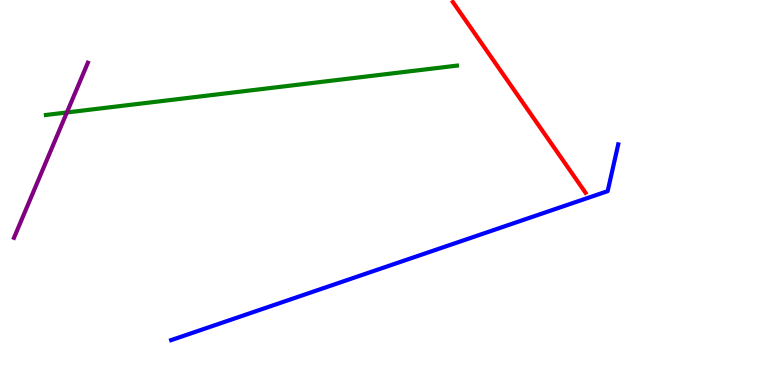[{'lines': ['blue', 'red'], 'intersections': []}, {'lines': ['green', 'red'], 'intersections': []}, {'lines': ['purple', 'red'], 'intersections': []}, {'lines': ['blue', 'green'], 'intersections': []}, {'lines': ['blue', 'purple'], 'intersections': []}, {'lines': ['green', 'purple'], 'intersections': [{'x': 0.863, 'y': 7.08}]}]